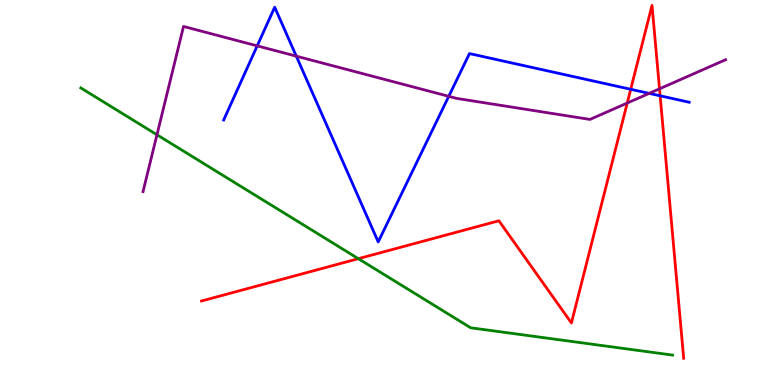[{'lines': ['blue', 'red'], 'intersections': [{'x': 8.14, 'y': 7.68}, {'x': 8.52, 'y': 7.51}]}, {'lines': ['green', 'red'], 'intersections': [{'x': 4.62, 'y': 3.28}]}, {'lines': ['purple', 'red'], 'intersections': [{'x': 8.09, 'y': 7.32}, {'x': 8.51, 'y': 7.69}]}, {'lines': ['blue', 'green'], 'intersections': []}, {'lines': ['blue', 'purple'], 'intersections': [{'x': 3.32, 'y': 8.81}, {'x': 3.82, 'y': 8.54}, {'x': 5.79, 'y': 7.5}, {'x': 8.38, 'y': 7.57}]}, {'lines': ['green', 'purple'], 'intersections': [{'x': 2.03, 'y': 6.5}]}]